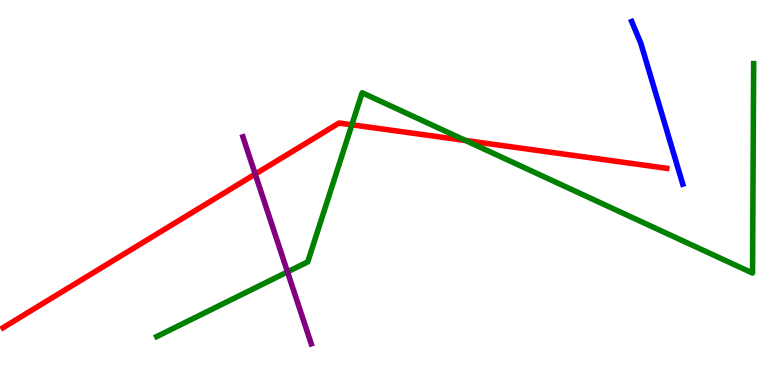[{'lines': ['blue', 'red'], 'intersections': []}, {'lines': ['green', 'red'], 'intersections': [{'x': 4.54, 'y': 6.76}, {'x': 6.01, 'y': 6.35}]}, {'lines': ['purple', 'red'], 'intersections': [{'x': 3.29, 'y': 5.48}]}, {'lines': ['blue', 'green'], 'intersections': []}, {'lines': ['blue', 'purple'], 'intersections': []}, {'lines': ['green', 'purple'], 'intersections': [{'x': 3.71, 'y': 2.94}]}]